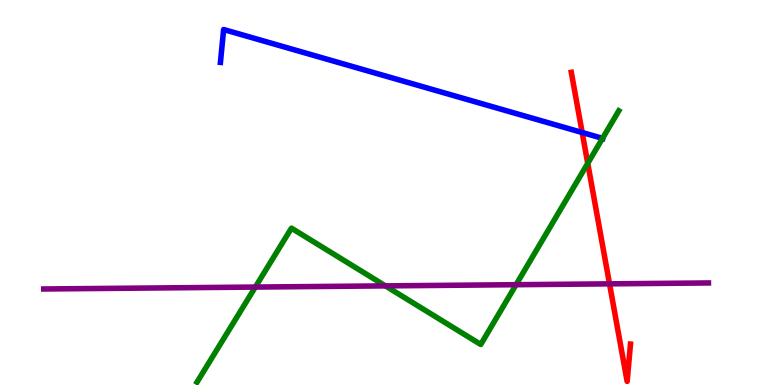[{'lines': ['blue', 'red'], 'intersections': [{'x': 7.51, 'y': 6.56}]}, {'lines': ['green', 'red'], 'intersections': [{'x': 7.58, 'y': 5.76}]}, {'lines': ['purple', 'red'], 'intersections': [{'x': 7.86, 'y': 2.63}]}, {'lines': ['blue', 'green'], 'intersections': [{'x': 7.77, 'y': 6.41}]}, {'lines': ['blue', 'purple'], 'intersections': []}, {'lines': ['green', 'purple'], 'intersections': [{'x': 3.29, 'y': 2.54}, {'x': 4.97, 'y': 2.57}, {'x': 6.66, 'y': 2.61}]}]